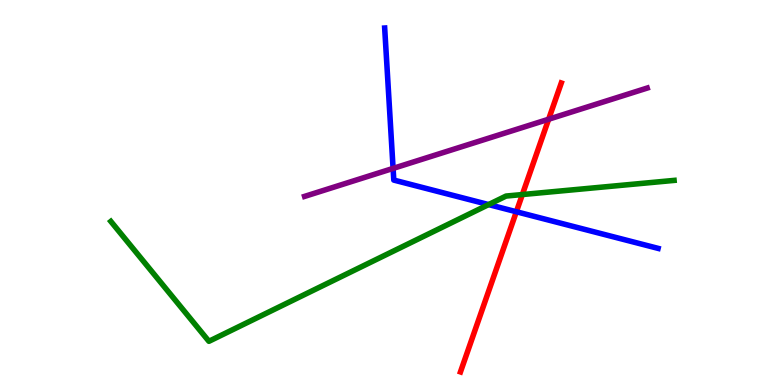[{'lines': ['blue', 'red'], 'intersections': [{'x': 6.66, 'y': 4.5}]}, {'lines': ['green', 'red'], 'intersections': [{'x': 6.74, 'y': 4.95}]}, {'lines': ['purple', 'red'], 'intersections': [{'x': 7.08, 'y': 6.9}]}, {'lines': ['blue', 'green'], 'intersections': [{'x': 6.3, 'y': 4.69}]}, {'lines': ['blue', 'purple'], 'intersections': [{'x': 5.07, 'y': 5.63}]}, {'lines': ['green', 'purple'], 'intersections': []}]